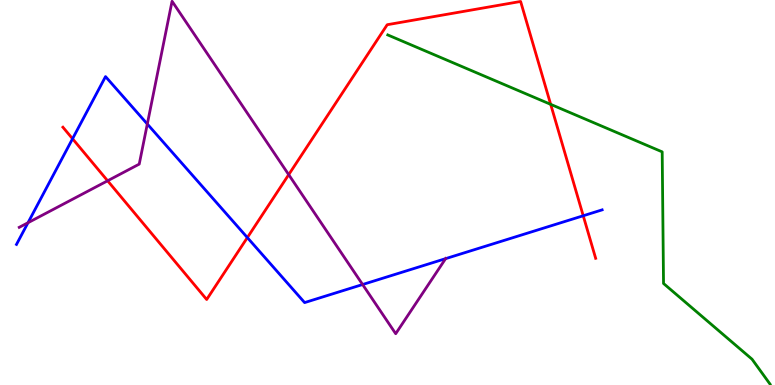[{'lines': ['blue', 'red'], 'intersections': [{'x': 0.936, 'y': 6.4}, {'x': 3.19, 'y': 3.83}, {'x': 7.53, 'y': 4.4}]}, {'lines': ['green', 'red'], 'intersections': [{'x': 7.11, 'y': 7.29}]}, {'lines': ['purple', 'red'], 'intersections': [{'x': 1.39, 'y': 5.3}, {'x': 3.73, 'y': 5.46}]}, {'lines': ['blue', 'green'], 'intersections': []}, {'lines': ['blue', 'purple'], 'intersections': [{'x': 0.361, 'y': 4.21}, {'x': 1.9, 'y': 6.78}, {'x': 4.68, 'y': 2.61}, {'x': 5.75, 'y': 3.28}]}, {'lines': ['green', 'purple'], 'intersections': []}]